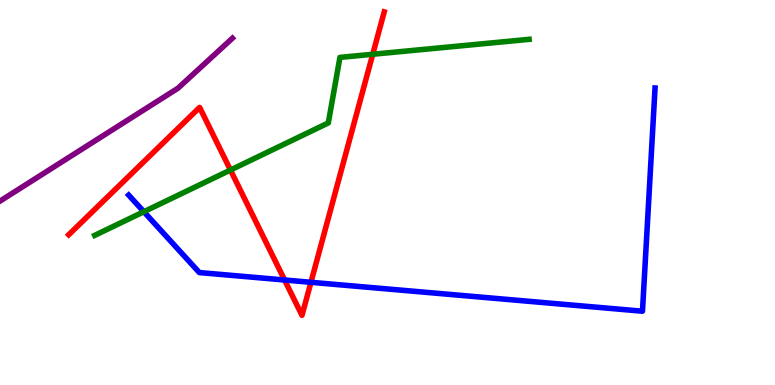[{'lines': ['blue', 'red'], 'intersections': [{'x': 3.67, 'y': 2.73}, {'x': 4.01, 'y': 2.67}]}, {'lines': ['green', 'red'], 'intersections': [{'x': 2.97, 'y': 5.58}, {'x': 4.81, 'y': 8.59}]}, {'lines': ['purple', 'red'], 'intersections': []}, {'lines': ['blue', 'green'], 'intersections': [{'x': 1.86, 'y': 4.5}]}, {'lines': ['blue', 'purple'], 'intersections': []}, {'lines': ['green', 'purple'], 'intersections': []}]